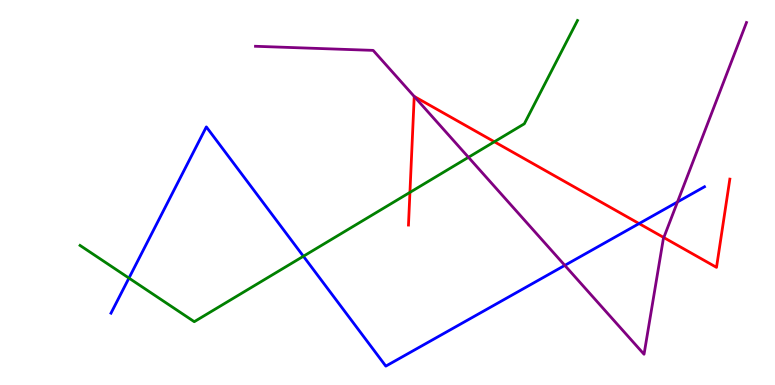[{'lines': ['blue', 'red'], 'intersections': [{'x': 8.25, 'y': 4.19}]}, {'lines': ['green', 'red'], 'intersections': [{'x': 5.29, 'y': 5.0}, {'x': 6.38, 'y': 6.32}]}, {'lines': ['purple', 'red'], 'intersections': [{'x': 5.34, 'y': 7.49}, {'x': 8.57, 'y': 3.83}]}, {'lines': ['blue', 'green'], 'intersections': [{'x': 1.66, 'y': 2.78}, {'x': 3.91, 'y': 3.34}]}, {'lines': ['blue', 'purple'], 'intersections': [{'x': 7.29, 'y': 3.11}, {'x': 8.74, 'y': 4.75}]}, {'lines': ['green', 'purple'], 'intersections': [{'x': 6.04, 'y': 5.91}]}]